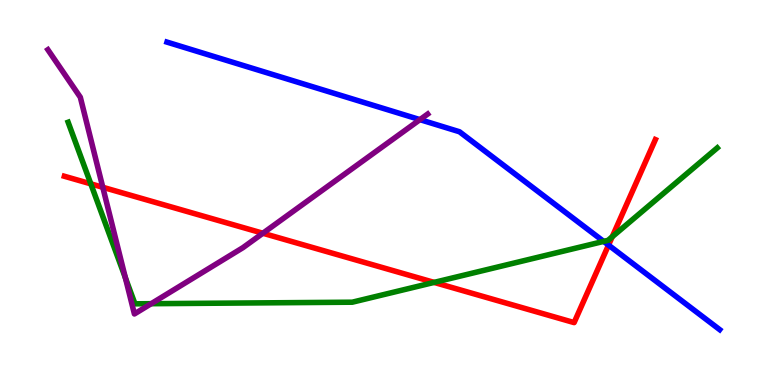[{'lines': ['blue', 'red'], 'intersections': [{'x': 7.85, 'y': 3.63}]}, {'lines': ['green', 'red'], 'intersections': [{'x': 1.17, 'y': 5.22}, {'x': 5.6, 'y': 2.66}, {'x': 7.9, 'y': 3.85}]}, {'lines': ['purple', 'red'], 'intersections': [{'x': 1.33, 'y': 5.14}, {'x': 3.39, 'y': 3.94}]}, {'lines': ['blue', 'green'], 'intersections': [{'x': 7.79, 'y': 3.73}]}, {'lines': ['blue', 'purple'], 'intersections': [{'x': 5.42, 'y': 6.89}]}, {'lines': ['green', 'purple'], 'intersections': [{'x': 1.62, 'y': 2.79}, {'x': 1.95, 'y': 2.11}]}]